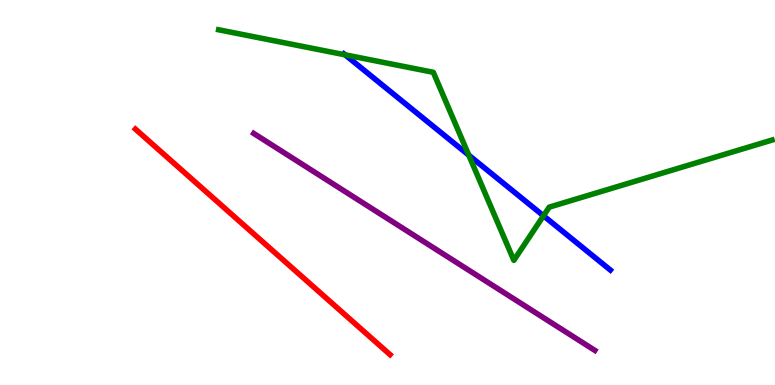[{'lines': ['blue', 'red'], 'intersections': []}, {'lines': ['green', 'red'], 'intersections': []}, {'lines': ['purple', 'red'], 'intersections': []}, {'lines': ['blue', 'green'], 'intersections': [{'x': 4.45, 'y': 8.58}, {'x': 6.05, 'y': 5.97}, {'x': 7.01, 'y': 4.4}]}, {'lines': ['blue', 'purple'], 'intersections': []}, {'lines': ['green', 'purple'], 'intersections': []}]